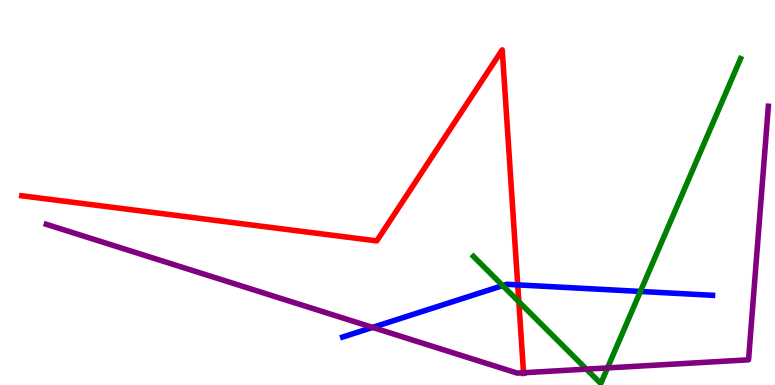[{'lines': ['blue', 'red'], 'intersections': [{'x': 6.68, 'y': 2.6}]}, {'lines': ['green', 'red'], 'intersections': [{'x': 6.69, 'y': 2.16}]}, {'lines': ['purple', 'red'], 'intersections': [{'x': 6.76, 'y': 0.318}]}, {'lines': ['blue', 'green'], 'intersections': [{'x': 6.49, 'y': 2.58}, {'x': 8.26, 'y': 2.43}]}, {'lines': ['blue', 'purple'], 'intersections': [{'x': 4.81, 'y': 1.5}]}, {'lines': ['green', 'purple'], 'intersections': [{'x': 7.57, 'y': 0.412}, {'x': 7.84, 'y': 0.444}]}]